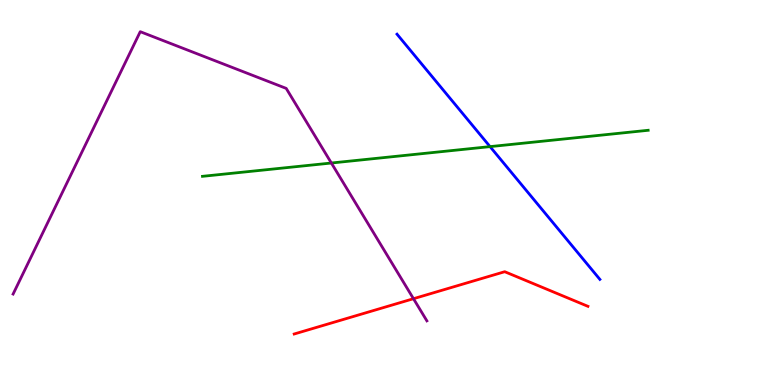[{'lines': ['blue', 'red'], 'intersections': []}, {'lines': ['green', 'red'], 'intersections': []}, {'lines': ['purple', 'red'], 'intersections': [{'x': 5.34, 'y': 2.24}]}, {'lines': ['blue', 'green'], 'intersections': [{'x': 6.32, 'y': 6.19}]}, {'lines': ['blue', 'purple'], 'intersections': []}, {'lines': ['green', 'purple'], 'intersections': [{'x': 4.28, 'y': 5.77}]}]